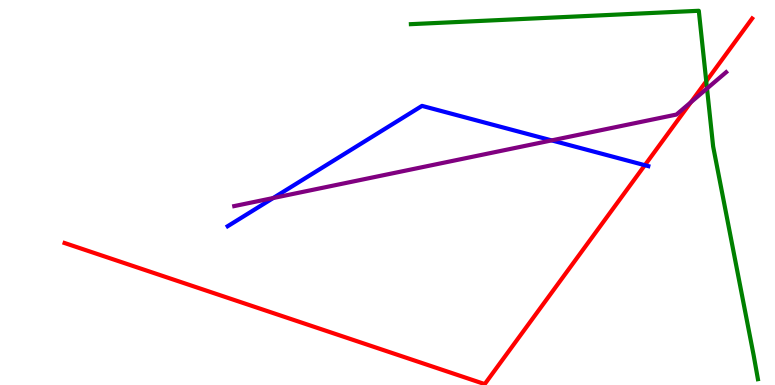[{'lines': ['blue', 'red'], 'intersections': [{'x': 8.32, 'y': 5.71}]}, {'lines': ['green', 'red'], 'intersections': [{'x': 9.11, 'y': 7.89}]}, {'lines': ['purple', 'red'], 'intersections': [{'x': 8.91, 'y': 7.34}]}, {'lines': ['blue', 'green'], 'intersections': []}, {'lines': ['blue', 'purple'], 'intersections': [{'x': 3.53, 'y': 4.86}, {'x': 7.12, 'y': 6.35}]}, {'lines': ['green', 'purple'], 'intersections': [{'x': 9.12, 'y': 7.7}]}]